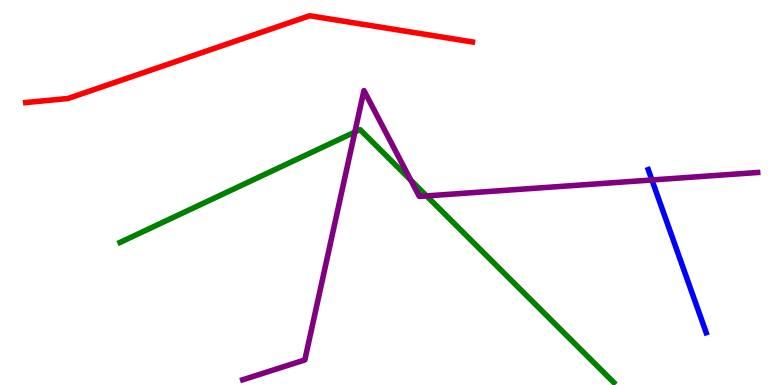[{'lines': ['blue', 'red'], 'intersections': []}, {'lines': ['green', 'red'], 'intersections': []}, {'lines': ['purple', 'red'], 'intersections': []}, {'lines': ['blue', 'green'], 'intersections': []}, {'lines': ['blue', 'purple'], 'intersections': [{'x': 8.41, 'y': 5.33}]}, {'lines': ['green', 'purple'], 'intersections': [{'x': 4.58, 'y': 6.57}, {'x': 5.3, 'y': 5.32}, {'x': 5.5, 'y': 4.91}]}]